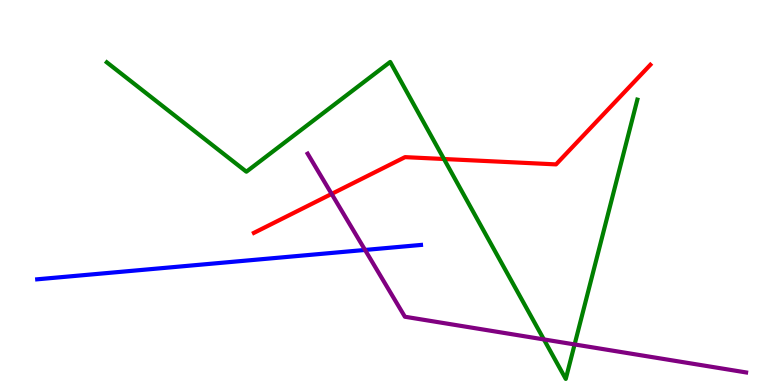[{'lines': ['blue', 'red'], 'intersections': []}, {'lines': ['green', 'red'], 'intersections': [{'x': 5.73, 'y': 5.87}]}, {'lines': ['purple', 'red'], 'intersections': [{'x': 4.28, 'y': 4.96}]}, {'lines': ['blue', 'green'], 'intersections': []}, {'lines': ['blue', 'purple'], 'intersections': [{'x': 4.71, 'y': 3.51}]}, {'lines': ['green', 'purple'], 'intersections': [{'x': 7.02, 'y': 1.18}, {'x': 7.41, 'y': 1.05}]}]